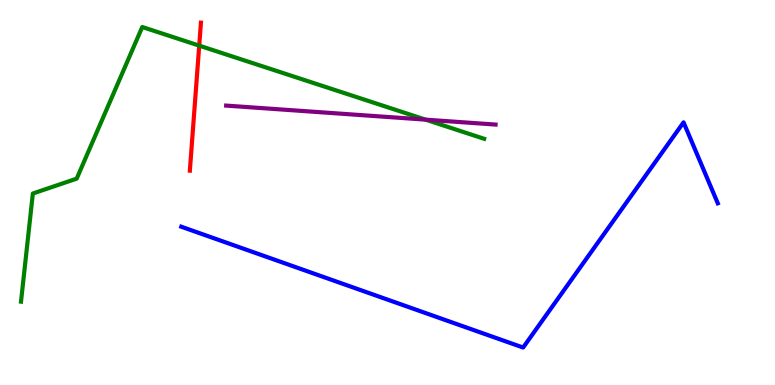[{'lines': ['blue', 'red'], 'intersections': []}, {'lines': ['green', 'red'], 'intersections': [{'x': 2.57, 'y': 8.81}]}, {'lines': ['purple', 'red'], 'intersections': []}, {'lines': ['blue', 'green'], 'intersections': []}, {'lines': ['blue', 'purple'], 'intersections': []}, {'lines': ['green', 'purple'], 'intersections': [{'x': 5.49, 'y': 6.89}]}]